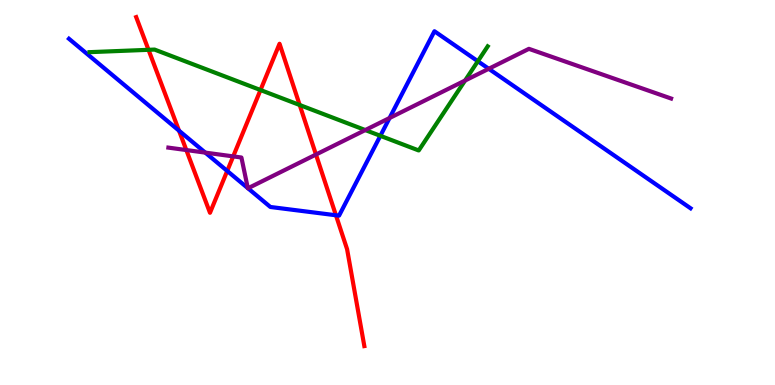[{'lines': ['blue', 'red'], 'intersections': [{'x': 2.31, 'y': 6.61}, {'x': 2.93, 'y': 5.56}, {'x': 4.33, 'y': 4.41}]}, {'lines': ['green', 'red'], 'intersections': [{'x': 1.92, 'y': 8.71}, {'x': 3.36, 'y': 7.66}, {'x': 3.87, 'y': 7.27}]}, {'lines': ['purple', 'red'], 'intersections': [{'x': 2.4, 'y': 6.1}, {'x': 3.01, 'y': 5.94}, {'x': 4.08, 'y': 5.99}]}, {'lines': ['blue', 'green'], 'intersections': [{'x': 4.91, 'y': 6.47}, {'x': 6.17, 'y': 8.41}]}, {'lines': ['blue', 'purple'], 'intersections': [{'x': 2.65, 'y': 6.04}, {'x': 3.2, 'y': 5.11}, {'x': 3.2, 'y': 5.11}, {'x': 5.03, 'y': 6.93}, {'x': 6.31, 'y': 8.21}]}, {'lines': ['green', 'purple'], 'intersections': [{'x': 4.71, 'y': 6.62}, {'x': 6.0, 'y': 7.91}]}]